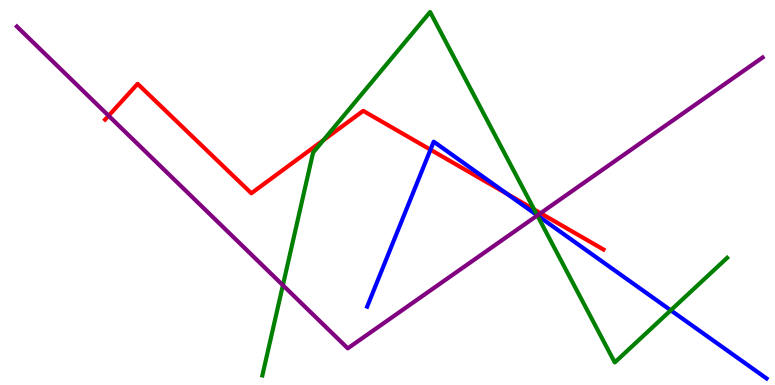[{'lines': ['blue', 'red'], 'intersections': [{'x': 5.55, 'y': 6.11}, {'x': 6.54, 'y': 4.96}]}, {'lines': ['green', 'red'], 'intersections': [{'x': 4.17, 'y': 6.36}, {'x': 6.89, 'y': 4.56}]}, {'lines': ['purple', 'red'], 'intersections': [{'x': 1.4, 'y': 6.99}, {'x': 6.97, 'y': 4.46}]}, {'lines': ['blue', 'green'], 'intersections': [{'x': 6.93, 'y': 4.41}, {'x': 8.66, 'y': 1.94}]}, {'lines': ['blue', 'purple'], 'intersections': [{'x': 6.93, 'y': 4.4}]}, {'lines': ['green', 'purple'], 'intersections': [{'x': 3.65, 'y': 2.59}, {'x': 6.93, 'y': 4.4}]}]